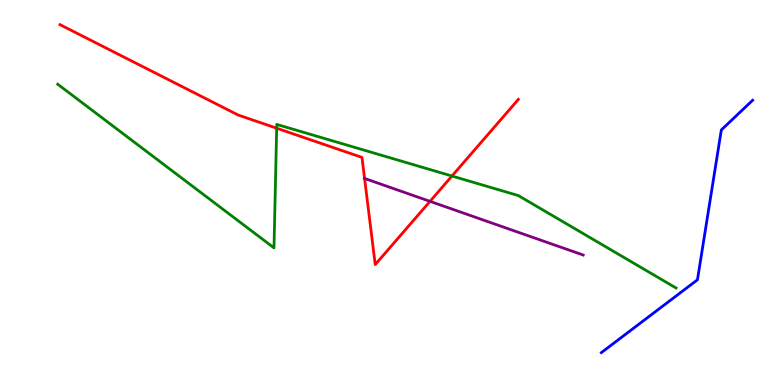[{'lines': ['blue', 'red'], 'intersections': []}, {'lines': ['green', 'red'], 'intersections': [{'x': 3.57, 'y': 6.67}, {'x': 5.83, 'y': 5.43}]}, {'lines': ['purple', 'red'], 'intersections': [{'x': 4.7, 'y': 5.37}, {'x': 5.55, 'y': 4.77}]}, {'lines': ['blue', 'green'], 'intersections': []}, {'lines': ['blue', 'purple'], 'intersections': []}, {'lines': ['green', 'purple'], 'intersections': []}]